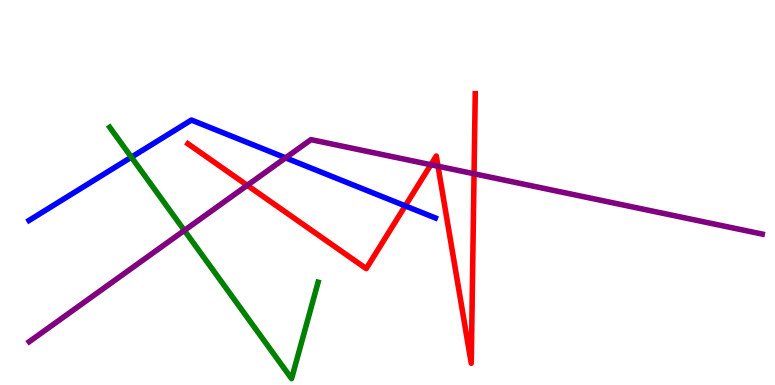[{'lines': ['blue', 'red'], 'intersections': [{'x': 5.23, 'y': 4.65}]}, {'lines': ['green', 'red'], 'intersections': []}, {'lines': ['purple', 'red'], 'intersections': [{'x': 3.19, 'y': 5.19}, {'x': 5.56, 'y': 5.72}, {'x': 5.65, 'y': 5.68}, {'x': 6.12, 'y': 5.49}]}, {'lines': ['blue', 'green'], 'intersections': [{'x': 1.7, 'y': 5.92}]}, {'lines': ['blue', 'purple'], 'intersections': [{'x': 3.68, 'y': 5.9}]}, {'lines': ['green', 'purple'], 'intersections': [{'x': 2.38, 'y': 4.01}]}]